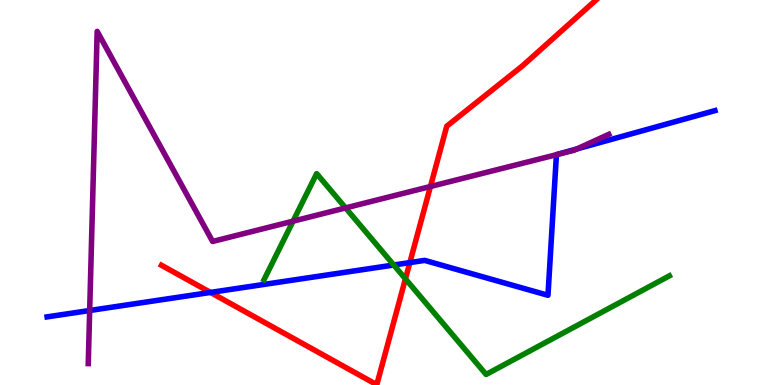[{'lines': ['blue', 'red'], 'intersections': [{'x': 2.72, 'y': 2.4}, {'x': 5.29, 'y': 3.18}]}, {'lines': ['green', 'red'], 'intersections': [{'x': 5.23, 'y': 2.76}]}, {'lines': ['purple', 'red'], 'intersections': [{'x': 5.55, 'y': 5.16}]}, {'lines': ['blue', 'green'], 'intersections': [{'x': 5.08, 'y': 3.12}]}, {'lines': ['blue', 'purple'], 'intersections': [{'x': 1.16, 'y': 1.93}, {'x': 7.18, 'y': 5.98}, {'x': 7.44, 'y': 6.13}]}, {'lines': ['green', 'purple'], 'intersections': [{'x': 3.78, 'y': 4.26}, {'x': 4.46, 'y': 4.6}]}]